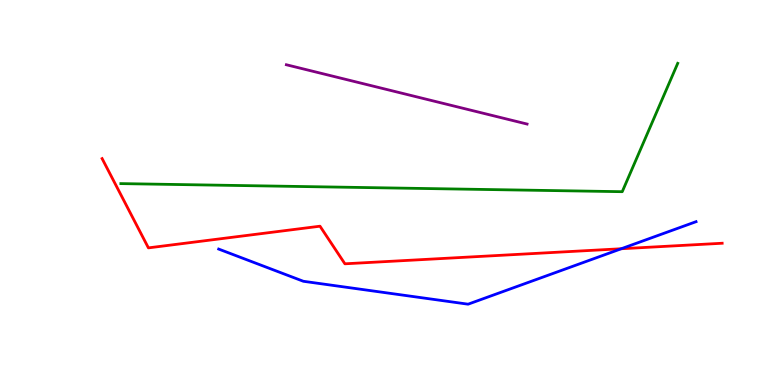[{'lines': ['blue', 'red'], 'intersections': [{'x': 8.02, 'y': 3.54}]}, {'lines': ['green', 'red'], 'intersections': []}, {'lines': ['purple', 'red'], 'intersections': []}, {'lines': ['blue', 'green'], 'intersections': []}, {'lines': ['blue', 'purple'], 'intersections': []}, {'lines': ['green', 'purple'], 'intersections': []}]